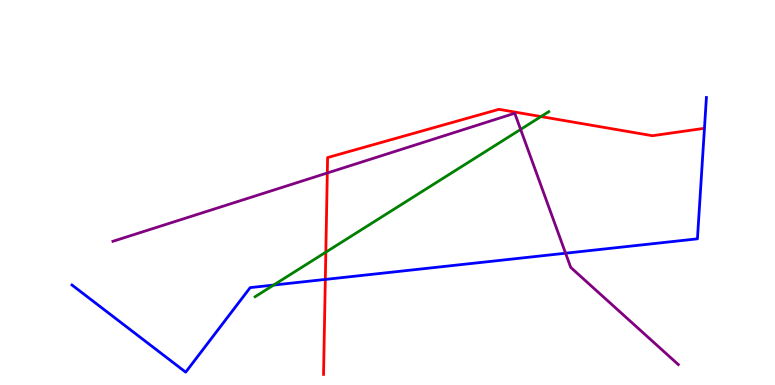[{'lines': ['blue', 'red'], 'intersections': [{'x': 4.2, 'y': 2.74}]}, {'lines': ['green', 'red'], 'intersections': [{'x': 4.2, 'y': 3.45}, {'x': 6.98, 'y': 6.97}]}, {'lines': ['purple', 'red'], 'intersections': [{'x': 4.22, 'y': 5.51}]}, {'lines': ['blue', 'green'], 'intersections': [{'x': 3.53, 'y': 2.6}]}, {'lines': ['blue', 'purple'], 'intersections': [{'x': 7.3, 'y': 3.42}]}, {'lines': ['green', 'purple'], 'intersections': [{'x': 6.72, 'y': 6.64}]}]